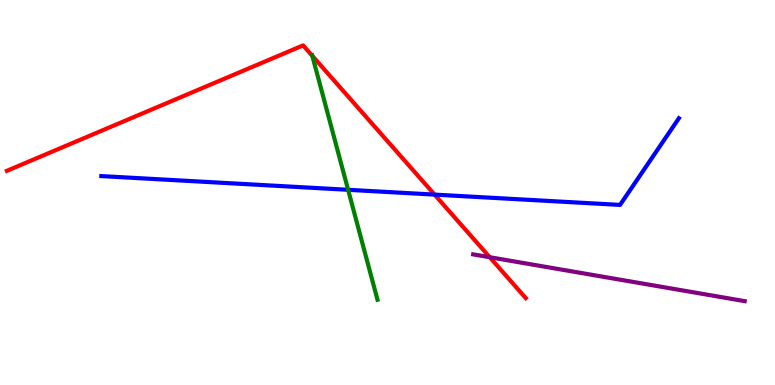[{'lines': ['blue', 'red'], 'intersections': [{'x': 5.61, 'y': 4.95}]}, {'lines': ['green', 'red'], 'intersections': [{'x': 4.03, 'y': 8.55}]}, {'lines': ['purple', 'red'], 'intersections': [{'x': 6.32, 'y': 3.32}]}, {'lines': ['blue', 'green'], 'intersections': [{'x': 4.49, 'y': 5.07}]}, {'lines': ['blue', 'purple'], 'intersections': []}, {'lines': ['green', 'purple'], 'intersections': []}]